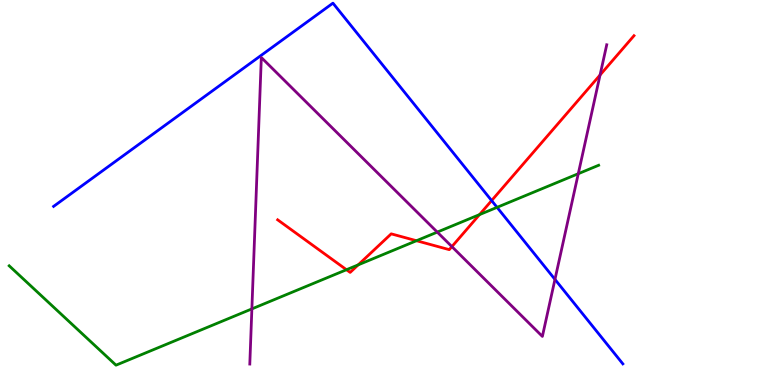[{'lines': ['blue', 'red'], 'intersections': [{'x': 6.34, 'y': 4.79}]}, {'lines': ['green', 'red'], 'intersections': [{'x': 4.47, 'y': 2.99}, {'x': 4.62, 'y': 3.12}, {'x': 5.37, 'y': 3.75}, {'x': 6.19, 'y': 4.43}]}, {'lines': ['purple', 'red'], 'intersections': [{'x': 5.83, 'y': 3.59}, {'x': 7.74, 'y': 8.05}]}, {'lines': ['blue', 'green'], 'intersections': [{'x': 6.41, 'y': 4.61}]}, {'lines': ['blue', 'purple'], 'intersections': [{'x': 7.16, 'y': 2.74}]}, {'lines': ['green', 'purple'], 'intersections': [{'x': 3.25, 'y': 1.98}, {'x': 5.64, 'y': 3.97}, {'x': 7.46, 'y': 5.49}]}]